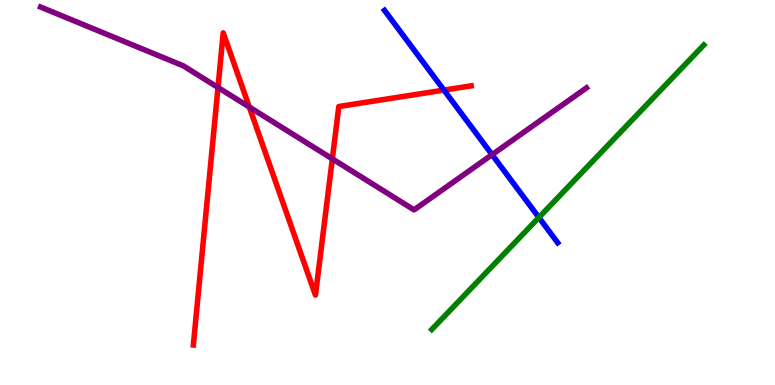[{'lines': ['blue', 'red'], 'intersections': [{'x': 5.73, 'y': 7.66}]}, {'lines': ['green', 'red'], 'intersections': []}, {'lines': ['purple', 'red'], 'intersections': [{'x': 2.81, 'y': 7.73}, {'x': 3.22, 'y': 7.22}, {'x': 4.29, 'y': 5.87}]}, {'lines': ['blue', 'green'], 'intersections': [{'x': 6.95, 'y': 4.35}]}, {'lines': ['blue', 'purple'], 'intersections': [{'x': 6.35, 'y': 5.98}]}, {'lines': ['green', 'purple'], 'intersections': []}]